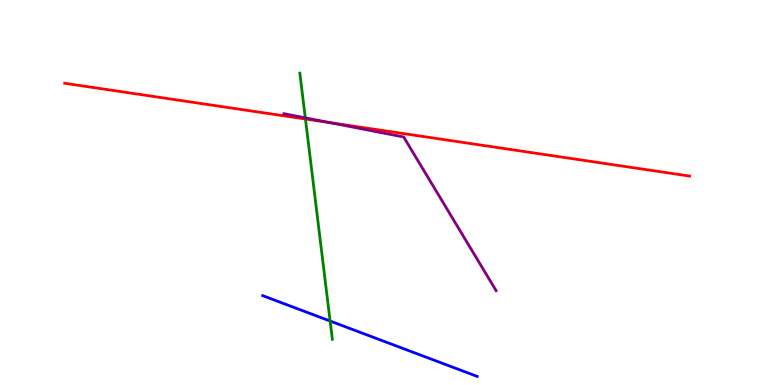[{'lines': ['blue', 'red'], 'intersections': []}, {'lines': ['green', 'red'], 'intersections': [{'x': 3.94, 'y': 6.91}]}, {'lines': ['purple', 'red'], 'intersections': [{'x': 4.26, 'y': 6.81}]}, {'lines': ['blue', 'green'], 'intersections': [{'x': 4.26, 'y': 1.66}]}, {'lines': ['blue', 'purple'], 'intersections': []}, {'lines': ['green', 'purple'], 'intersections': [{'x': 3.94, 'y': 6.94}]}]